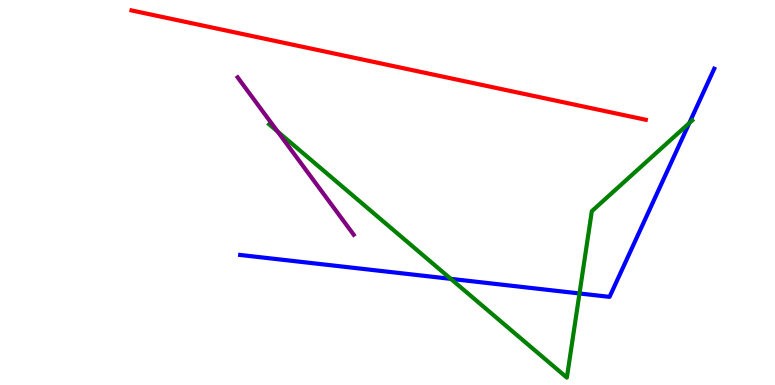[{'lines': ['blue', 'red'], 'intersections': []}, {'lines': ['green', 'red'], 'intersections': []}, {'lines': ['purple', 'red'], 'intersections': []}, {'lines': ['blue', 'green'], 'intersections': [{'x': 5.82, 'y': 2.76}, {'x': 7.48, 'y': 2.38}, {'x': 8.89, 'y': 6.8}]}, {'lines': ['blue', 'purple'], 'intersections': []}, {'lines': ['green', 'purple'], 'intersections': [{'x': 3.58, 'y': 6.58}]}]